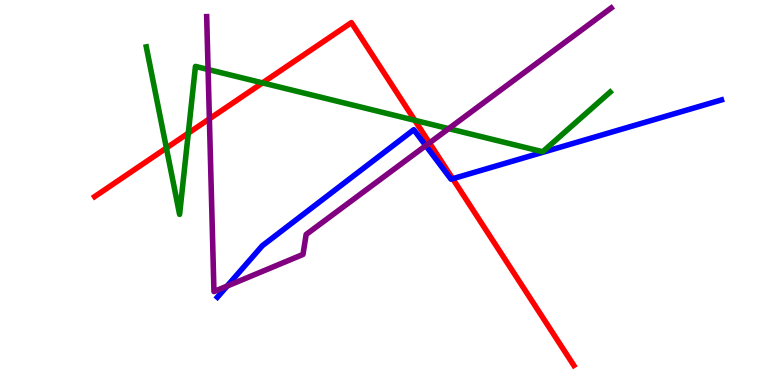[{'lines': ['blue', 'red'], 'intersections': [{'x': 5.84, 'y': 5.36}]}, {'lines': ['green', 'red'], 'intersections': [{'x': 2.15, 'y': 6.16}, {'x': 2.43, 'y': 6.54}, {'x': 3.39, 'y': 7.85}, {'x': 5.35, 'y': 6.88}]}, {'lines': ['purple', 'red'], 'intersections': [{'x': 2.7, 'y': 6.91}, {'x': 5.54, 'y': 6.29}]}, {'lines': ['blue', 'green'], 'intersections': []}, {'lines': ['blue', 'purple'], 'intersections': [{'x': 2.93, 'y': 2.57}, {'x': 5.49, 'y': 6.22}]}, {'lines': ['green', 'purple'], 'intersections': [{'x': 2.68, 'y': 8.19}, {'x': 5.79, 'y': 6.66}]}]